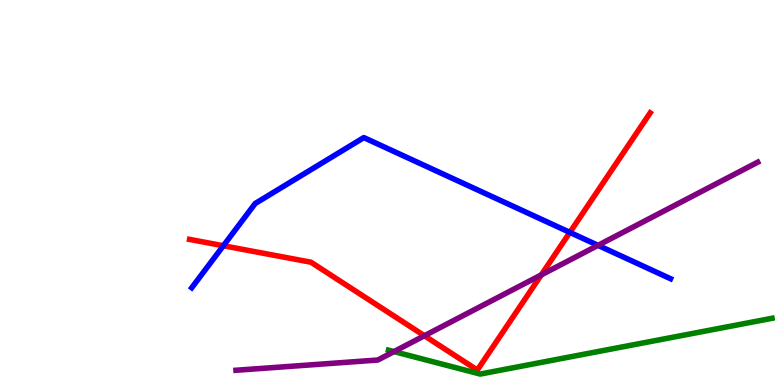[{'lines': ['blue', 'red'], 'intersections': [{'x': 2.88, 'y': 3.62}, {'x': 7.35, 'y': 3.96}]}, {'lines': ['green', 'red'], 'intersections': []}, {'lines': ['purple', 'red'], 'intersections': [{'x': 5.48, 'y': 1.28}, {'x': 6.98, 'y': 2.86}]}, {'lines': ['blue', 'green'], 'intersections': []}, {'lines': ['blue', 'purple'], 'intersections': [{'x': 7.72, 'y': 3.63}]}, {'lines': ['green', 'purple'], 'intersections': [{'x': 5.08, 'y': 0.868}]}]